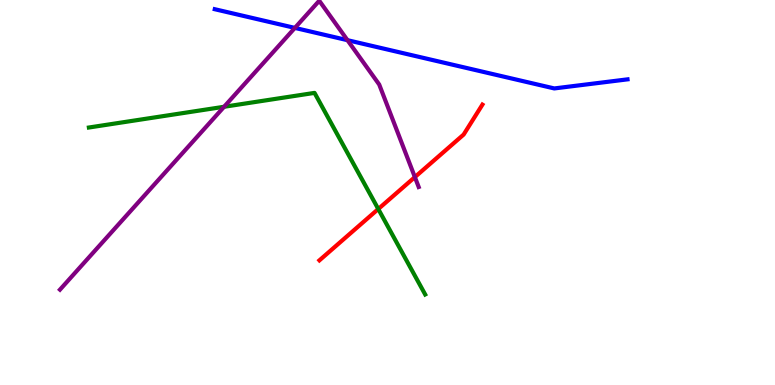[{'lines': ['blue', 'red'], 'intersections': []}, {'lines': ['green', 'red'], 'intersections': [{'x': 4.88, 'y': 4.57}]}, {'lines': ['purple', 'red'], 'intersections': [{'x': 5.35, 'y': 5.4}]}, {'lines': ['blue', 'green'], 'intersections': []}, {'lines': ['blue', 'purple'], 'intersections': [{'x': 3.8, 'y': 9.28}, {'x': 4.48, 'y': 8.96}]}, {'lines': ['green', 'purple'], 'intersections': [{'x': 2.89, 'y': 7.23}]}]